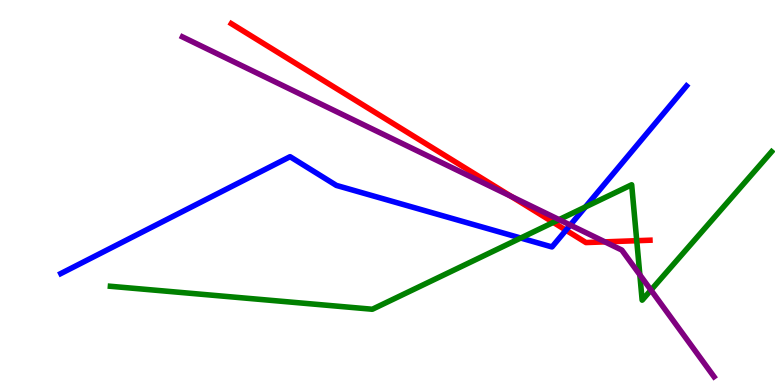[{'lines': ['blue', 'red'], 'intersections': [{'x': 7.3, 'y': 4.02}]}, {'lines': ['green', 'red'], 'intersections': [{'x': 7.14, 'y': 4.22}, {'x': 8.22, 'y': 3.75}]}, {'lines': ['purple', 'red'], 'intersections': [{'x': 6.6, 'y': 4.9}, {'x': 7.81, 'y': 3.72}]}, {'lines': ['blue', 'green'], 'intersections': [{'x': 6.72, 'y': 3.82}, {'x': 7.55, 'y': 4.62}]}, {'lines': ['blue', 'purple'], 'intersections': [{'x': 7.36, 'y': 4.15}]}, {'lines': ['green', 'purple'], 'intersections': [{'x': 7.21, 'y': 4.3}, {'x': 8.26, 'y': 2.86}, {'x': 8.4, 'y': 2.47}]}]